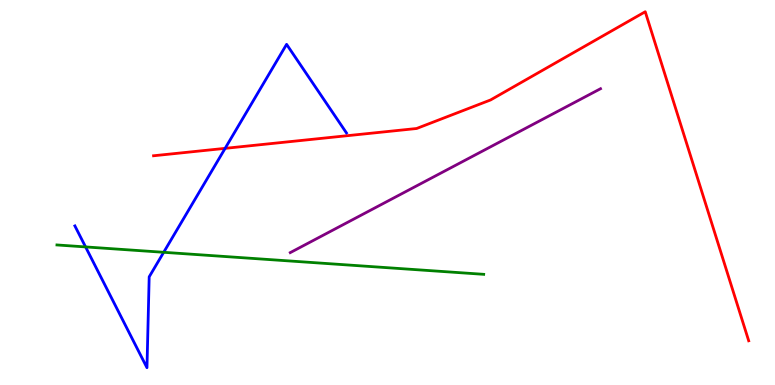[{'lines': ['blue', 'red'], 'intersections': [{'x': 2.9, 'y': 6.15}]}, {'lines': ['green', 'red'], 'intersections': []}, {'lines': ['purple', 'red'], 'intersections': []}, {'lines': ['blue', 'green'], 'intersections': [{'x': 1.1, 'y': 3.59}, {'x': 2.11, 'y': 3.45}]}, {'lines': ['blue', 'purple'], 'intersections': []}, {'lines': ['green', 'purple'], 'intersections': []}]